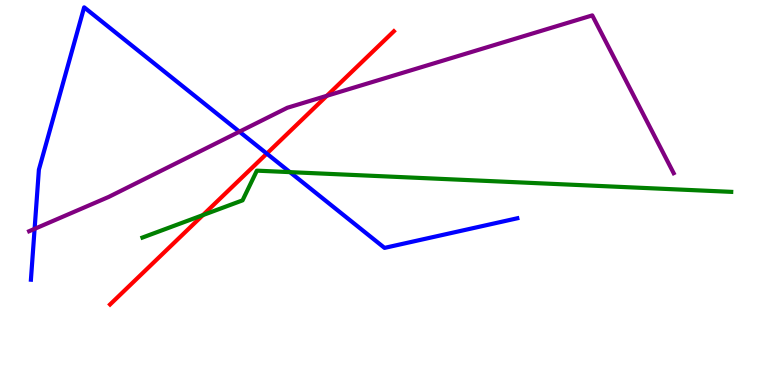[{'lines': ['blue', 'red'], 'intersections': [{'x': 3.44, 'y': 6.01}]}, {'lines': ['green', 'red'], 'intersections': [{'x': 2.62, 'y': 4.41}]}, {'lines': ['purple', 'red'], 'intersections': [{'x': 4.22, 'y': 7.51}]}, {'lines': ['blue', 'green'], 'intersections': [{'x': 3.74, 'y': 5.53}]}, {'lines': ['blue', 'purple'], 'intersections': [{'x': 0.446, 'y': 4.06}, {'x': 3.09, 'y': 6.58}]}, {'lines': ['green', 'purple'], 'intersections': []}]